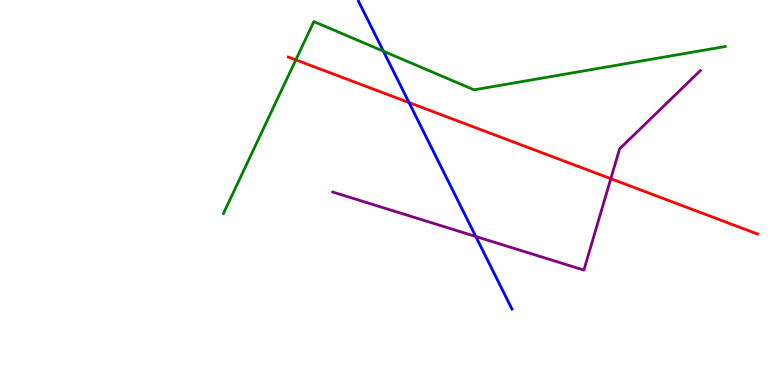[{'lines': ['blue', 'red'], 'intersections': [{'x': 5.28, 'y': 7.34}]}, {'lines': ['green', 'red'], 'intersections': [{'x': 3.82, 'y': 8.44}]}, {'lines': ['purple', 'red'], 'intersections': [{'x': 7.88, 'y': 5.36}]}, {'lines': ['blue', 'green'], 'intersections': [{'x': 4.95, 'y': 8.67}]}, {'lines': ['blue', 'purple'], 'intersections': [{'x': 6.14, 'y': 3.86}]}, {'lines': ['green', 'purple'], 'intersections': []}]